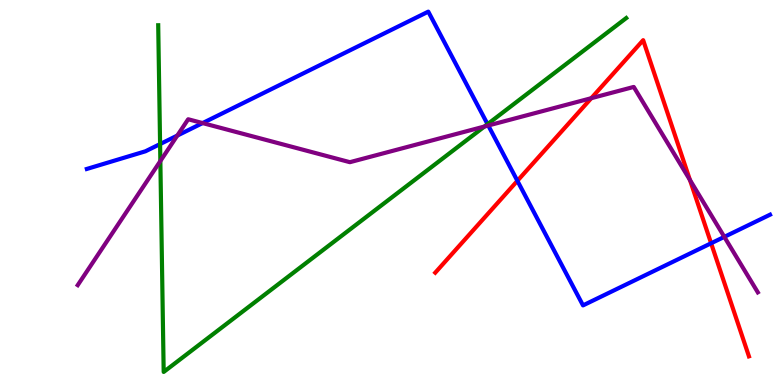[{'lines': ['blue', 'red'], 'intersections': [{'x': 6.68, 'y': 5.3}, {'x': 9.18, 'y': 3.68}]}, {'lines': ['green', 'red'], 'intersections': []}, {'lines': ['purple', 'red'], 'intersections': [{'x': 7.63, 'y': 7.45}, {'x': 8.9, 'y': 5.33}]}, {'lines': ['blue', 'green'], 'intersections': [{'x': 2.07, 'y': 6.26}, {'x': 6.29, 'y': 6.78}]}, {'lines': ['blue', 'purple'], 'intersections': [{'x': 2.29, 'y': 6.48}, {'x': 2.61, 'y': 6.8}, {'x': 6.3, 'y': 6.74}, {'x': 9.35, 'y': 3.85}]}, {'lines': ['green', 'purple'], 'intersections': [{'x': 2.07, 'y': 5.82}, {'x': 6.25, 'y': 6.71}]}]